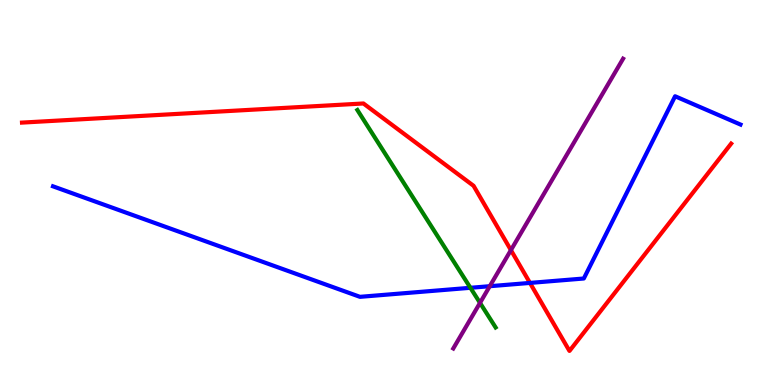[{'lines': ['blue', 'red'], 'intersections': [{'x': 6.84, 'y': 2.65}]}, {'lines': ['green', 'red'], 'intersections': []}, {'lines': ['purple', 'red'], 'intersections': [{'x': 6.59, 'y': 3.5}]}, {'lines': ['blue', 'green'], 'intersections': [{'x': 6.07, 'y': 2.52}]}, {'lines': ['blue', 'purple'], 'intersections': [{'x': 6.32, 'y': 2.57}]}, {'lines': ['green', 'purple'], 'intersections': [{'x': 6.19, 'y': 2.13}]}]